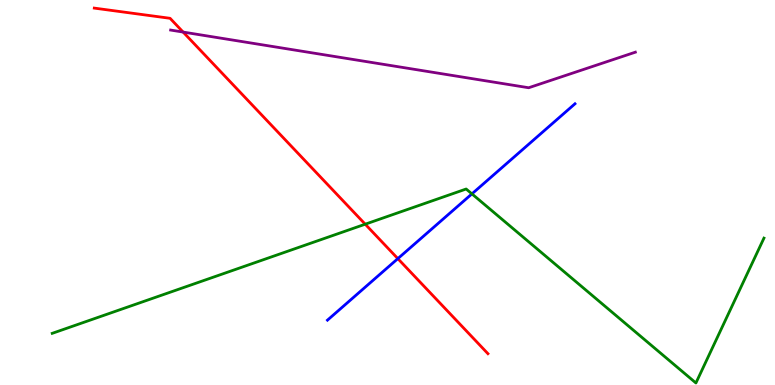[{'lines': ['blue', 'red'], 'intersections': [{'x': 5.13, 'y': 3.28}]}, {'lines': ['green', 'red'], 'intersections': [{'x': 4.71, 'y': 4.18}]}, {'lines': ['purple', 'red'], 'intersections': [{'x': 2.36, 'y': 9.17}]}, {'lines': ['blue', 'green'], 'intersections': [{'x': 6.09, 'y': 4.96}]}, {'lines': ['blue', 'purple'], 'intersections': []}, {'lines': ['green', 'purple'], 'intersections': []}]